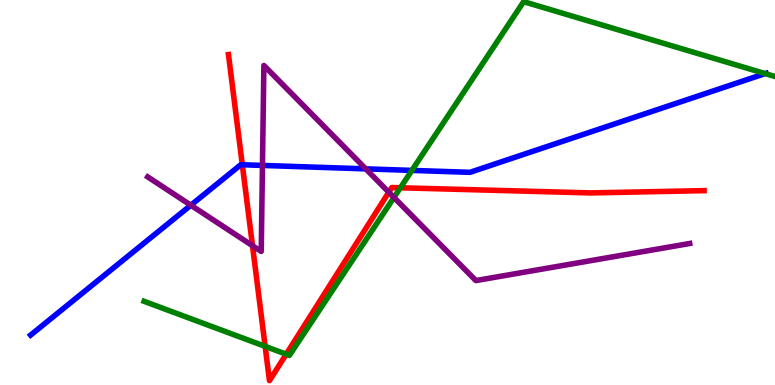[{'lines': ['blue', 'red'], 'intersections': [{'x': 3.13, 'y': 5.72}]}, {'lines': ['green', 'red'], 'intersections': [{'x': 3.42, 'y': 1.0}, {'x': 3.69, 'y': 0.8}, {'x': 5.17, 'y': 5.12}]}, {'lines': ['purple', 'red'], 'intersections': [{'x': 3.26, 'y': 3.62}, {'x': 5.02, 'y': 5.01}]}, {'lines': ['blue', 'green'], 'intersections': [{'x': 5.31, 'y': 5.57}, {'x': 9.87, 'y': 8.09}]}, {'lines': ['blue', 'purple'], 'intersections': [{'x': 2.46, 'y': 4.67}, {'x': 3.39, 'y': 5.7}, {'x': 4.72, 'y': 5.61}]}, {'lines': ['green', 'purple'], 'intersections': [{'x': 5.08, 'y': 4.87}]}]